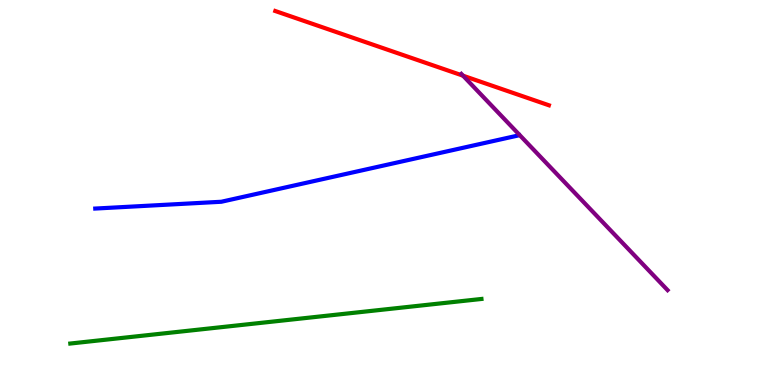[{'lines': ['blue', 'red'], 'intersections': []}, {'lines': ['green', 'red'], 'intersections': []}, {'lines': ['purple', 'red'], 'intersections': [{'x': 5.97, 'y': 8.03}]}, {'lines': ['blue', 'green'], 'intersections': []}, {'lines': ['blue', 'purple'], 'intersections': []}, {'lines': ['green', 'purple'], 'intersections': []}]